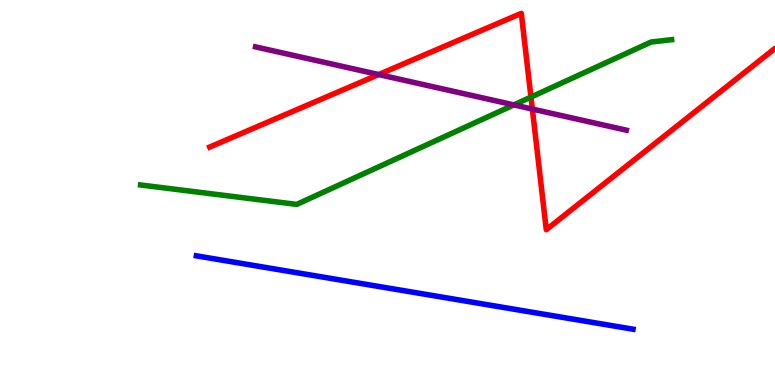[{'lines': ['blue', 'red'], 'intersections': []}, {'lines': ['green', 'red'], 'intersections': [{'x': 6.85, 'y': 7.48}]}, {'lines': ['purple', 'red'], 'intersections': [{'x': 4.89, 'y': 8.06}, {'x': 6.87, 'y': 7.17}]}, {'lines': ['blue', 'green'], 'intersections': []}, {'lines': ['blue', 'purple'], 'intersections': []}, {'lines': ['green', 'purple'], 'intersections': [{'x': 6.63, 'y': 7.28}]}]